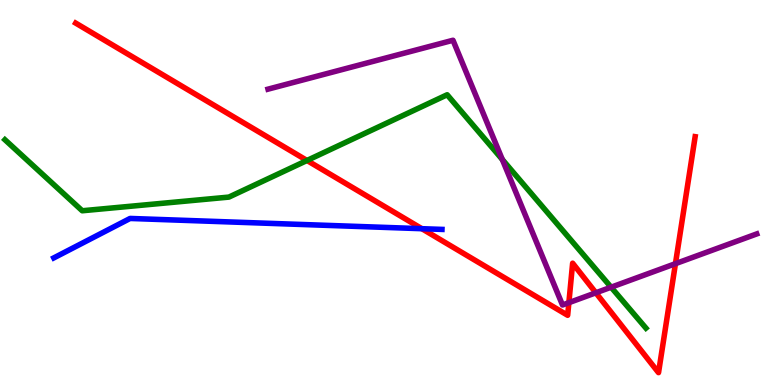[{'lines': ['blue', 'red'], 'intersections': [{'x': 5.44, 'y': 4.06}]}, {'lines': ['green', 'red'], 'intersections': [{'x': 3.96, 'y': 5.83}]}, {'lines': ['purple', 'red'], 'intersections': [{'x': 7.34, 'y': 2.14}, {'x': 7.69, 'y': 2.4}, {'x': 8.72, 'y': 3.15}]}, {'lines': ['blue', 'green'], 'intersections': []}, {'lines': ['blue', 'purple'], 'intersections': []}, {'lines': ['green', 'purple'], 'intersections': [{'x': 6.48, 'y': 5.86}, {'x': 7.89, 'y': 2.54}]}]